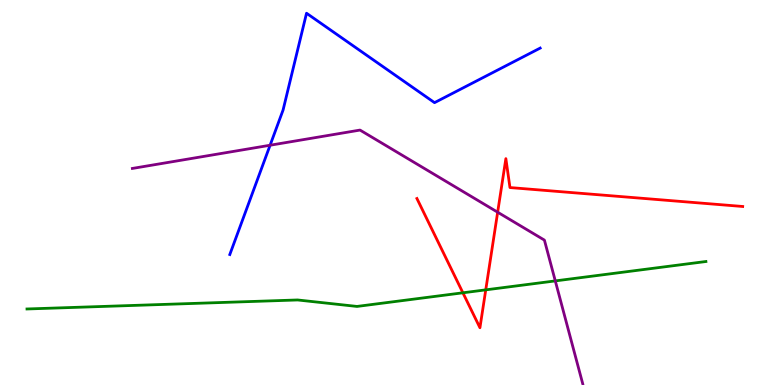[{'lines': ['blue', 'red'], 'intersections': []}, {'lines': ['green', 'red'], 'intersections': [{'x': 5.97, 'y': 2.39}, {'x': 6.27, 'y': 2.47}]}, {'lines': ['purple', 'red'], 'intersections': [{'x': 6.42, 'y': 4.49}]}, {'lines': ['blue', 'green'], 'intersections': []}, {'lines': ['blue', 'purple'], 'intersections': [{'x': 3.49, 'y': 6.23}]}, {'lines': ['green', 'purple'], 'intersections': [{'x': 7.17, 'y': 2.7}]}]